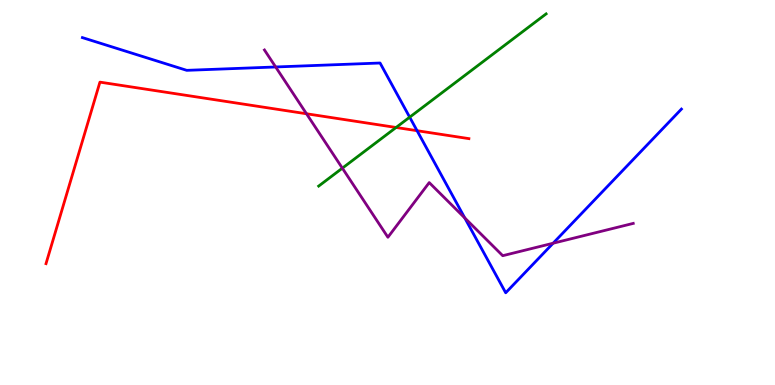[{'lines': ['blue', 'red'], 'intersections': [{'x': 5.38, 'y': 6.61}]}, {'lines': ['green', 'red'], 'intersections': [{'x': 5.11, 'y': 6.69}]}, {'lines': ['purple', 'red'], 'intersections': [{'x': 3.95, 'y': 7.05}]}, {'lines': ['blue', 'green'], 'intersections': [{'x': 5.29, 'y': 6.96}]}, {'lines': ['blue', 'purple'], 'intersections': [{'x': 3.56, 'y': 8.26}, {'x': 6.0, 'y': 4.34}, {'x': 7.14, 'y': 3.68}]}, {'lines': ['green', 'purple'], 'intersections': [{'x': 4.42, 'y': 5.63}]}]